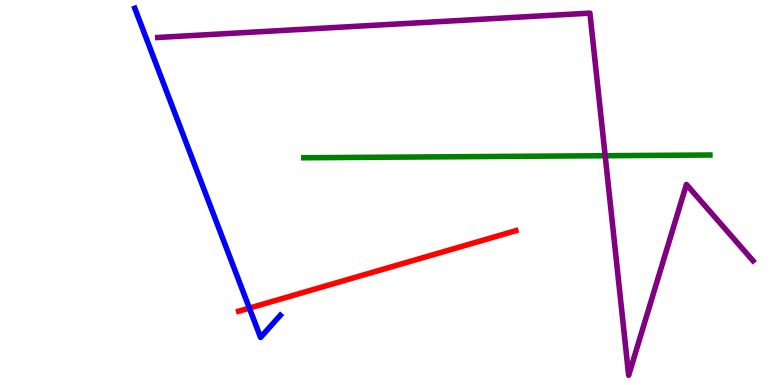[{'lines': ['blue', 'red'], 'intersections': [{'x': 3.22, 'y': 2.0}]}, {'lines': ['green', 'red'], 'intersections': []}, {'lines': ['purple', 'red'], 'intersections': []}, {'lines': ['blue', 'green'], 'intersections': []}, {'lines': ['blue', 'purple'], 'intersections': []}, {'lines': ['green', 'purple'], 'intersections': [{'x': 7.81, 'y': 5.96}]}]